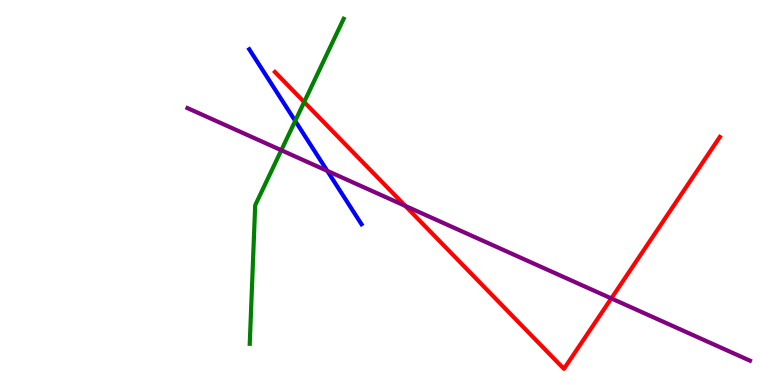[{'lines': ['blue', 'red'], 'intersections': []}, {'lines': ['green', 'red'], 'intersections': [{'x': 3.92, 'y': 7.35}]}, {'lines': ['purple', 'red'], 'intersections': [{'x': 5.23, 'y': 4.65}, {'x': 7.89, 'y': 2.25}]}, {'lines': ['blue', 'green'], 'intersections': [{'x': 3.81, 'y': 6.86}]}, {'lines': ['blue', 'purple'], 'intersections': [{'x': 4.22, 'y': 5.56}]}, {'lines': ['green', 'purple'], 'intersections': [{'x': 3.63, 'y': 6.1}]}]